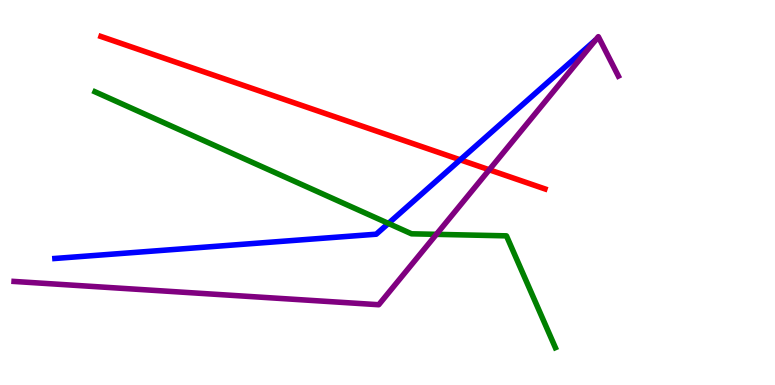[{'lines': ['blue', 'red'], 'intersections': [{'x': 5.94, 'y': 5.85}]}, {'lines': ['green', 'red'], 'intersections': []}, {'lines': ['purple', 'red'], 'intersections': [{'x': 6.31, 'y': 5.59}]}, {'lines': ['blue', 'green'], 'intersections': [{'x': 5.01, 'y': 4.2}]}, {'lines': ['blue', 'purple'], 'intersections': []}, {'lines': ['green', 'purple'], 'intersections': [{'x': 5.63, 'y': 3.91}]}]